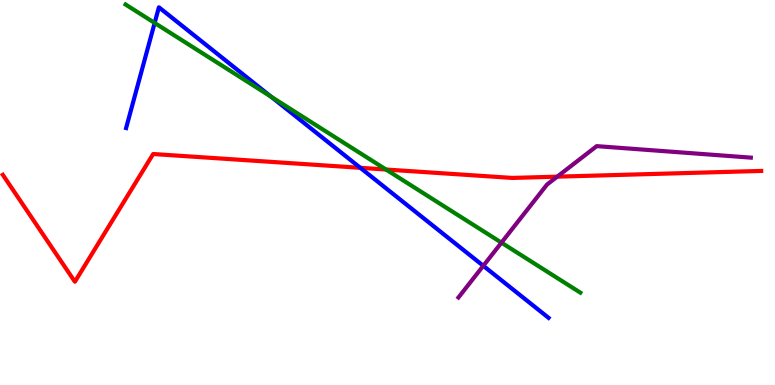[{'lines': ['blue', 'red'], 'intersections': [{'x': 4.65, 'y': 5.64}]}, {'lines': ['green', 'red'], 'intersections': [{'x': 4.98, 'y': 5.6}]}, {'lines': ['purple', 'red'], 'intersections': [{'x': 7.19, 'y': 5.41}]}, {'lines': ['blue', 'green'], 'intersections': [{'x': 2.0, 'y': 9.4}, {'x': 3.5, 'y': 7.49}]}, {'lines': ['blue', 'purple'], 'intersections': [{'x': 6.24, 'y': 3.1}]}, {'lines': ['green', 'purple'], 'intersections': [{'x': 6.47, 'y': 3.7}]}]